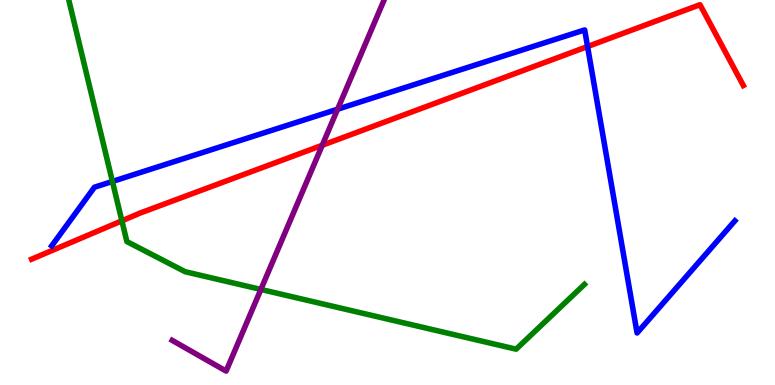[{'lines': ['blue', 'red'], 'intersections': [{'x': 7.58, 'y': 8.79}]}, {'lines': ['green', 'red'], 'intersections': [{'x': 1.57, 'y': 4.26}]}, {'lines': ['purple', 'red'], 'intersections': [{'x': 4.16, 'y': 6.23}]}, {'lines': ['blue', 'green'], 'intersections': [{'x': 1.45, 'y': 5.29}]}, {'lines': ['blue', 'purple'], 'intersections': [{'x': 4.36, 'y': 7.16}]}, {'lines': ['green', 'purple'], 'intersections': [{'x': 3.37, 'y': 2.48}]}]